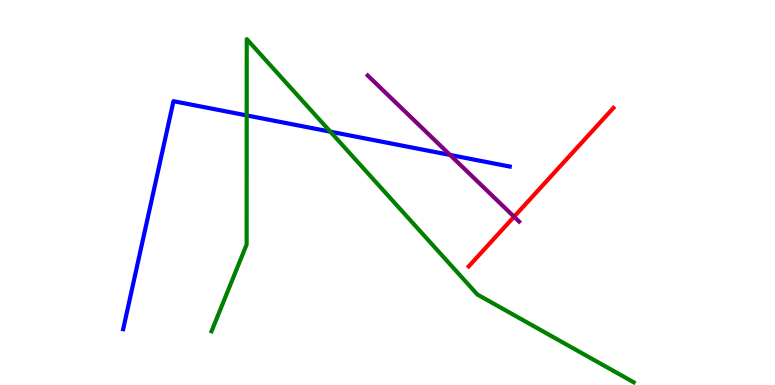[{'lines': ['blue', 'red'], 'intersections': []}, {'lines': ['green', 'red'], 'intersections': []}, {'lines': ['purple', 'red'], 'intersections': [{'x': 6.63, 'y': 4.37}]}, {'lines': ['blue', 'green'], 'intersections': [{'x': 3.18, 'y': 7.0}, {'x': 4.26, 'y': 6.58}]}, {'lines': ['blue', 'purple'], 'intersections': [{'x': 5.81, 'y': 5.98}]}, {'lines': ['green', 'purple'], 'intersections': []}]